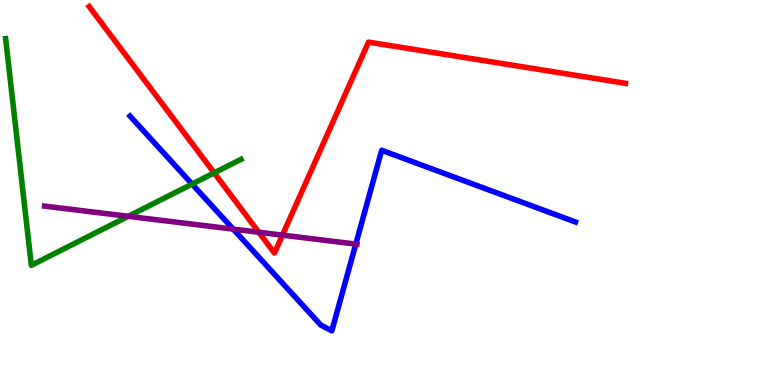[{'lines': ['blue', 'red'], 'intersections': []}, {'lines': ['green', 'red'], 'intersections': [{'x': 2.76, 'y': 5.51}]}, {'lines': ['purple', 'red'], 'intersections': [{'x': 3.34, 'y': 3.97}, {'x': 3.64, 'y': 3.89}]}, {'lines': ['blue', 'green'], 'intersections': [{'x': 2.48, 'y': 5.22}]}, {'lines': ['blue', 'purple'], 'intersections': [{'x': 3.01, 'y': 4.05}, {'x': 4.59, 'y': 3.66}]}, {'lines': ['green', 'purple'], 'intersections': [{'x': 1.66, 'y': 4.38}]}]